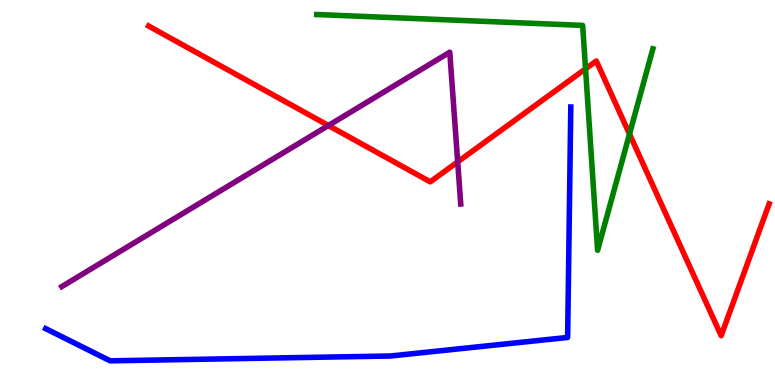[{'lines': ['blue', 'red'], 'intersections': []}, {'lines': ['green', 'red'], 'intersections': [{'x': 7.56, 'y': 8.21}, {'x': 8.12, 'y': 6.52}]}, {'lines': ['purple', 'red'], 'intersections': [{'x': 4.24, 'y': 6.74}, {'x': 5.91, 'y': 5.8}]}, {'lines': ['blue', 'green'], 'intersections': []}, {'lines': ['blue', 'purple'], 'intersections': []}, {'lines': ['green', 'purple'], 'intersections': []}]